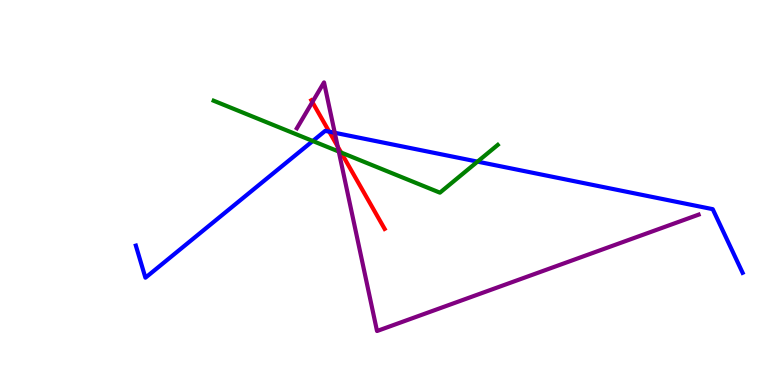[{'lines': ['blue', 'red'], 'intersections': [{'x': 4.25, 'y': 6.58}]}, {'lines': ['green', 'red'], 'intersections': [{'x': 4.4, 'y': 6.04}]}, {'lines': ['purple', 'red'], 'intersections': [{'x': 4.03, 'y': 7.35}, {'x': 4.36, 'y': 6.19}]}, {'lines': ['blue', 'green'], 'intersections': [{'x': 4.04, 'y': 6.34}, {'x': 6.16, 'y': 5.8}]}, {'lines': ['blue', 'purple'], 'intersections': [{'x': 4.32, 'y': 6.55}]}, {'lines': ['green', 'purple'], 'intersections': [{'x': 4.37, 'y': 6.06}]}]